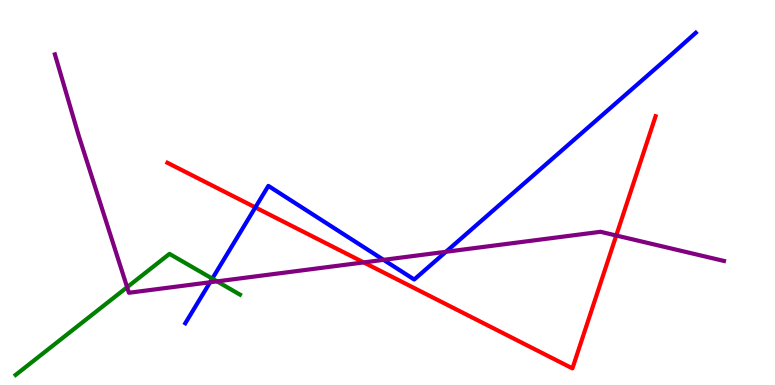[{'lines': ['blue', 'red'], 'intersections': [{'x': 3.29, 'y': 4.61}]}, {'lines': ['green', 'red'], 'intersections': []}, {'lines': ['purple', 'red'], 'intersections': [{'x': 4.69, 'y': 3.18}, {'x': 7.95, 'y': 3.88}]}, {'lines': ['blue', 'green'], 'intersections': [{'x': 2.74, 'y': 2.76}]}, {'lines': ['blue', 'purple'], 'intersections': [{'x': 2.71, 'y': 2.67}, {'x': 4.95, 'y': 3.25}, {'x': 5.75, 'y': 3.46}]}, {'lines': ['green', 'purple'], 'intersections': [{'x': 1.64, 'y': 2.54}, {'x': 2.8, 'y': 2.69}]}]